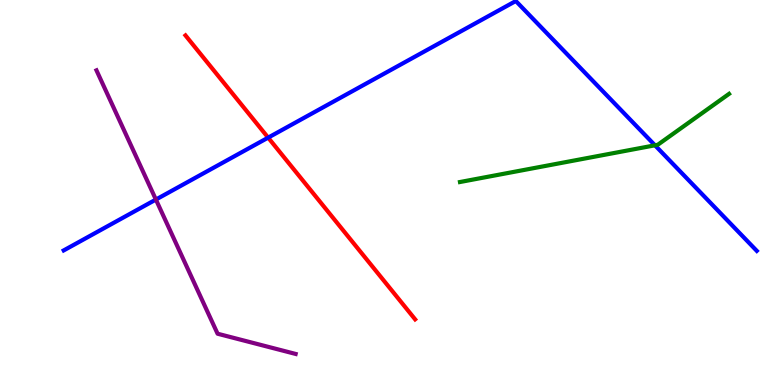[{'lines': ['blue', 'red'], 'intersections': [{'x': 3.46, 'y': 6.43}]}, {'lines': ['green', 'red'], 'intersections': []}, {'lines': ['purple', 'red'], 'intersections': []}, {'lines': ['blue', 'green'], 'intersections': [{'x': 8.45, 'y': 6.23}]}, {'lines': ['blue', 'purple'], 'intersections': [{'x': 2.01, 'y': 4.82}]}, {'lines': ['green', 'purple'], 'intersections': []}]